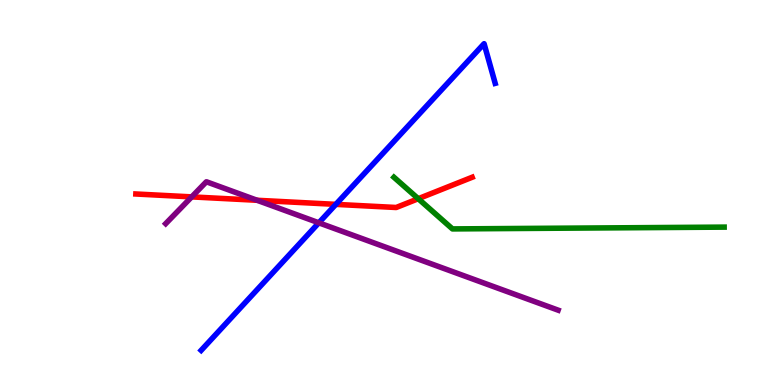[{'lines': ['blue', 'red'], 'intersections': [{'x': 4.33, 'y': 4.69}]}, {'lines': ['green', 'red'], 'intersections': [{'x': 5.4, 'y': 4.84}]}, {'lines': ['purple', 'red'], 'intersections': [{'x': 2.47, 'y': 4.89}, {'x': 3.32, 'y': 4.8}]}, {'lines': ['blue', 'green'], 'intersections': []}, {'lines': ['blue', 'purple'], 'intersections': [{'x': 4.11, 'y': 4.21}]}, {'lines': ['green', 'purple'], 'intersections': []}]